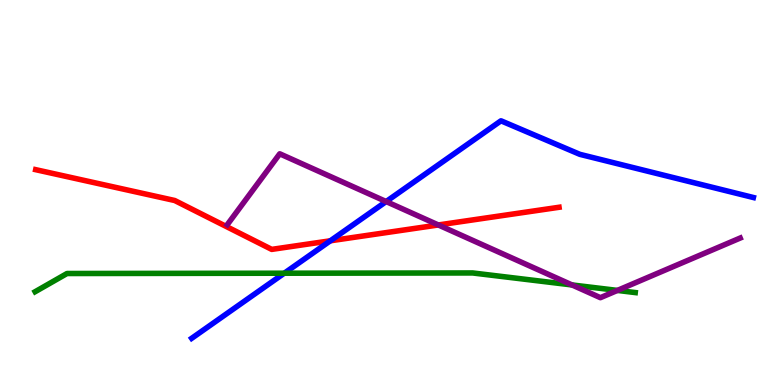[{'lines': ['blue', 'red'], 'intersections': [{'x': 4.26, 'y': 3.75}]}, {'lines': ['green', 'red'], 'intersections': []}, {'lines': ['purple', 'red'], 'intersections': [{'x': 5.66, 'y': 4.16}]}, {'lines': ['blue', 'green'], 'intersections': [{'x': 3.67, 'y': 2.9}]}, {'lines': ['blue', 'purple'], 'intersections': [{'x': 4.98, 'y': 4.76}]}, {'lines': ['green', 'purple'], 'intersections': [{'x': 7.38, 'y': 2.6}, {'x': 7.97, 'y': 2.46}]}]